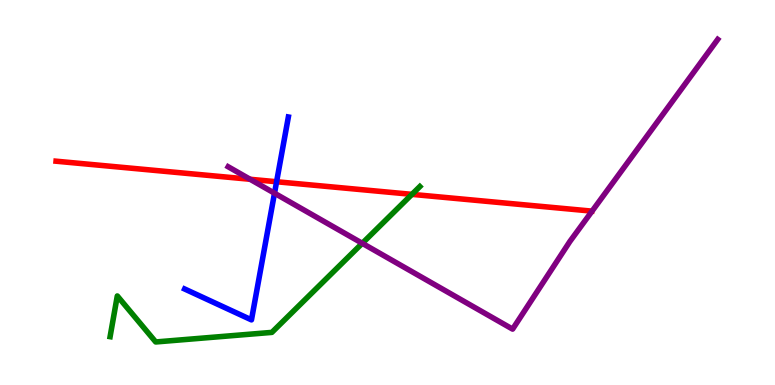[{'lines': ['blue', 'red'], 'intersections': [{'x': 3.57, 'y': 5.28}]}, {'lines': ['green', 'red'], 'intersections': [{'x': 5.32, 'y': 4.95}]}, {'lines': ['purple', 'red'], 'intersections': [{'x': 3.23, 'y': 5.34}]}, {'lines': ['blue', 'green'], 'intersections': []}, {'lines': ['blue', 'purple'], 'intersections': [{'x': 3.54, 'y': 4.98}]}, {'lines': ['green', 'purple'], 'intersections': [{'x': 4.67, 'y': 3.68}]}]